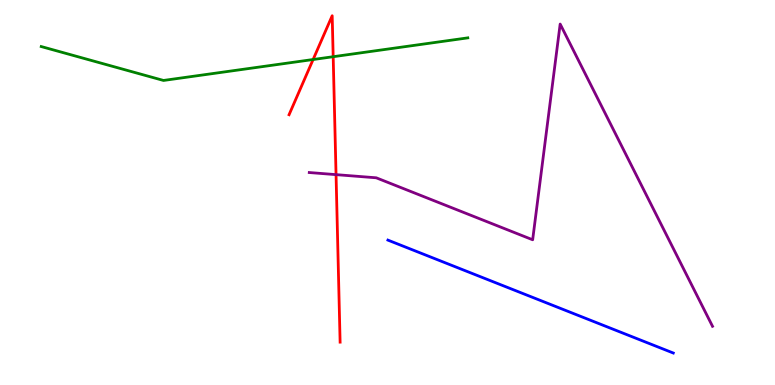[{'lines': ['blue', 'red'], 'intersections': []}, {'lines': ['green', 'red'], 'intersections': [{'x': 4.04, 'y': 8.45}, {'x': 4.3, 'y': 8.53}]}, {'lines': ['purple', 'red'], 'intersections': [{'x': 4.34, 'y': 5.46}]}, {'lines': ['blue', 'green'], 'intersections': []}, {'lines': ['blue', 'purple'], 'intersections': []}, {'lines': ['green', 'purple'], 'intersections': []}]